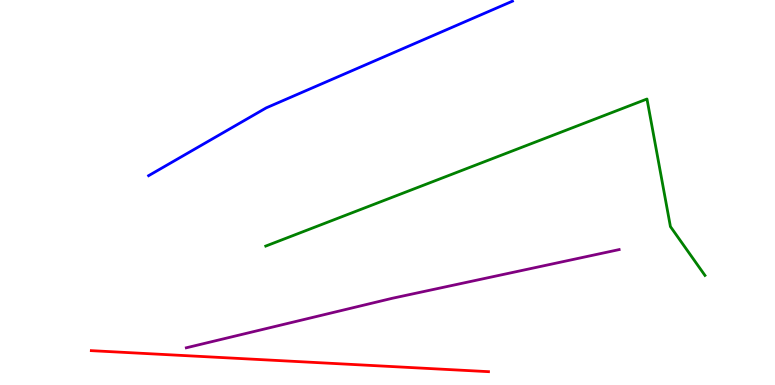[{'lines': ['blue', 'red'], 'intersections': []}, {'lines': ['green', 'red'], 'intersections': []}, {'lines': ['purple', 'red'], 'intersections': []}, {'lines': ['blue', 'green'], 'intersections': []}, {'lines': ['blue', 'purple'], 'intersections': []}, {'lines': ['green', 'purple'], 'intersections': []}]